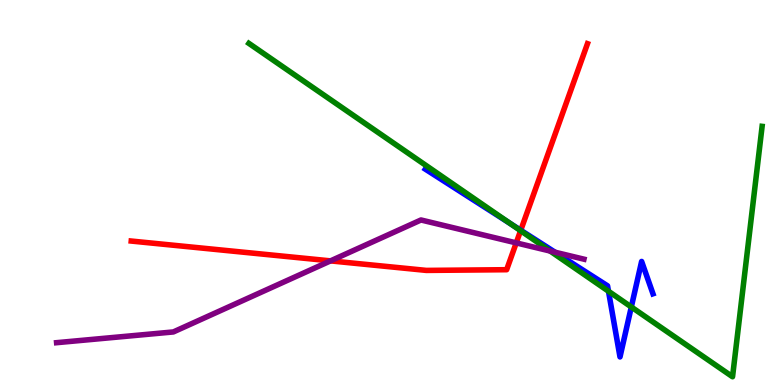[{'lines': ['blue', 'red'], 'intersections': [{'x': 6.72, 'y': 4.02}]}, {'lines': ['green', 'red'], 'intersections': [{'x': 6.72, 'y': 4.01}]}, {'lines': ['purple', 'red'], 'intersections': [{'x': 4.26, 'y': 3.22}, {'x': 6.66, 'y': 3.69}]}, {'lines': ['blue', 'green'], 'intersections': [{'x': 6.58, 'y': 4.19}, {'x': 7.85, 'y': 2.44}, {'x': 8.15, 'y': 2.03}]}, {'lines': ['blue', 'purple'], 'intersections': [{'x': 7.16, 'y': 3.45}]}, {'lines': ['green', 'purple'], 'intersections': [{'x': 7.1, 'y': 3.48}]}]